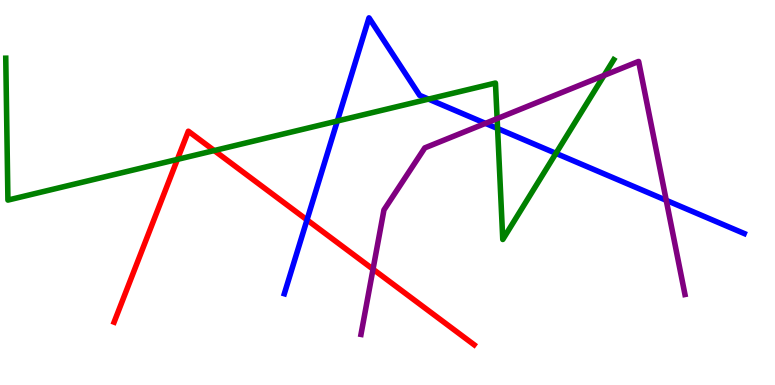[{'lines': ['blue', 'red'], 'intersections': [{'x': 3.96, 'y': 4.29}]}, {'lines': ['green', 'red'], 'intersections': [{'x': 2.29, 'y': 5.86}, {'x': 2.76, 'y': 6.09}]}, {'lines': ['purple', 'red'], 'intersections': [{'x': 4.81, 'y': 3.01}]}, {'lines': ['blue', 'green'], 'intersections': [{'x': 4.35, 'y': 6.86}, {'x': 5.53, 'y': 7.43}, {'x': 6.42, 'y': 6.66}, {'x': 7.17, 'y': 6.02}]}, {'lines': ['blue', 'purple'], 'intersections': [{'x': 6.26, 'y': 6.8}, {'x': 8.6, 'y': 4.8}]}, {'lines': ['green', 'purple'], 'intersections': [{'x': 6.41, 'y': 6.92}, {'x': 7.79, 'y': 8.04}]}]